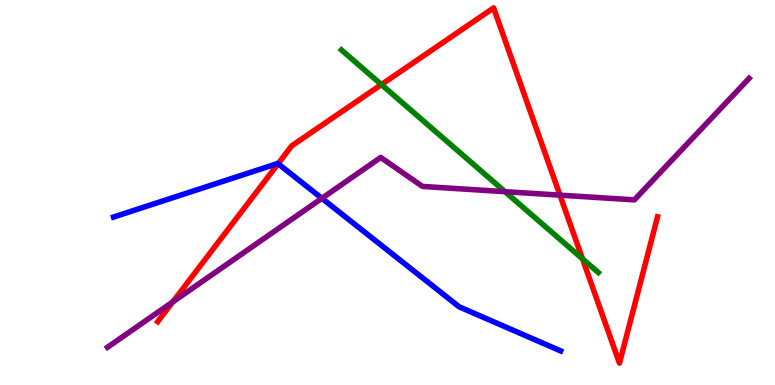[{'lines': ['blue', 'red'], 'intersections': [{'x': 3.59, 'y': 5.75}]}, {'lines': ['green', 'red'], 'intersections': [{'x': 4.92, 'y': 7.8}, {'x': 7.52, 'y': 3.28}]}, {'lines': ['purple', 'red'], 'intersections': [{'x': 2.23, 'y': 2.16}, {'x': 7.23, 'y': 4.93}]}, {'lines': ['blue', 'green'], 'intersections': []}, {'lines': ['blue', 'purple'], 'intersections': [{'x': 4.15, 'y': 4.85}]}, {'lines': ['green', 'purple'], 'intersections': [{'x': 6.52, 'y': 5.02}]}]